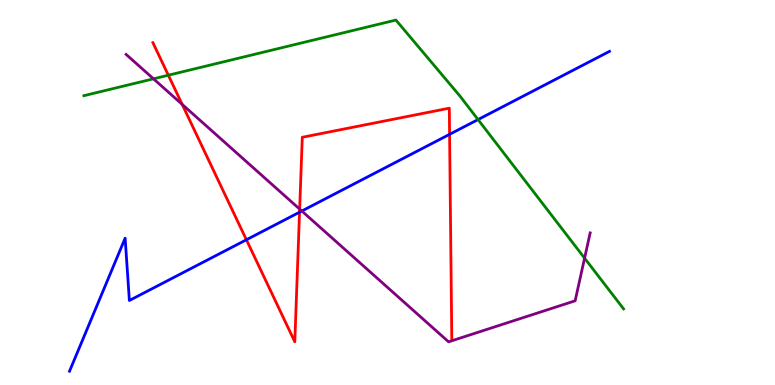[{'lines': ['blue', 'red'], 'intersections': [{'x': 3.18, 'y': 3.77}, {'x': 3.87, 'y': 4.49}, {'x': 5.8, 'y': 6.51}]}, {'lines': ['green', 'red'], 'intersections': [{'x': 2.17, 'y': 8.05}]}, {'lines': ['purple', 'red'], 'intersections': [{'x': 2.35, 'y': 7.29}, {'x': 3.87, 'y': 4.57}]}, {'lines': ['blue', 'green'], 'intersections': [{'x': 6.17, 'y': 6.89}]}, {'lines': ['blue', 'purple'], 'intersections': [{'x': 3.89, 'y': 4.52}]}, {'lines': ['green', 'purple'], 'intersections': [{'x': 1.98, 'y': 7.95}, {'x': 7.54, 'y': 3.29}]}]